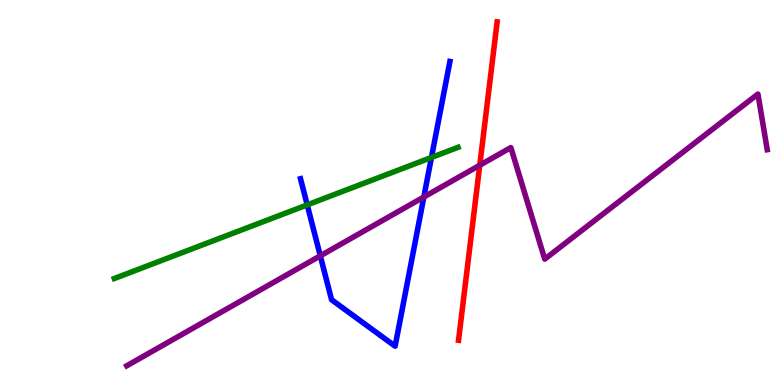[{'lines': ['blue', 'red'], 'intersections': []}, {'lines': ['green', 'red'], 'intersections': []}, {'lines': ['purple', 'red'], 'intersections': [{'x': 6.19, 'y': 5.71}]}, {'lines': ['blue', 'green'], 'intersections': [{'x': 3.96, 'y': 4.68}, {'x': 5.57, 'y': 5.91}]}, {'lines': ['blue', 'purple'], 'intersections': [{'x': 4.13, 'y': 3.36}, {'x': 5.47, 'y': 4.88}]}, {'lines': ['green', 'purple'], 'intersections': []}]